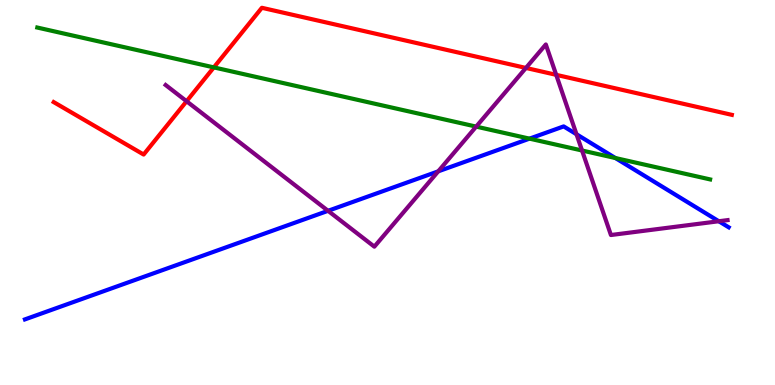[{'lines': ['blue', 'red'], 'intersections': []}, {'lines': ['green', 'red'], 'intersections': [{'x': 2.76, 'y': 8.25}]}, {'lines': ['purple', 'red'], 'intersections': [{'x': 2.41, 'y': 7.37}, {'x': 6.79, 'y': 8.24}, {'x': 7.18, 'y': 8.06}]}, {'lines': ['blue', 'green'], 'intersections': [{'x': 6.83, 'y': 6.4}, {'x': 7.94, 'y': 5.9}]}, {'lines': ['blue', 'purple'], 'intersections': [{'x': 4.23, 'y': 4.52}, {'x': 5.65, 'y': 5.55}, {'x': 7.44, 'y': 6.51}, {'x': 9.27, 'y': 4.25}]}, {'lines': ['green', 'purple'], 'intersections': [{'x': 6.14, 'y': 6.71}, {'x': 7.51, 'y': 6.09}]}]